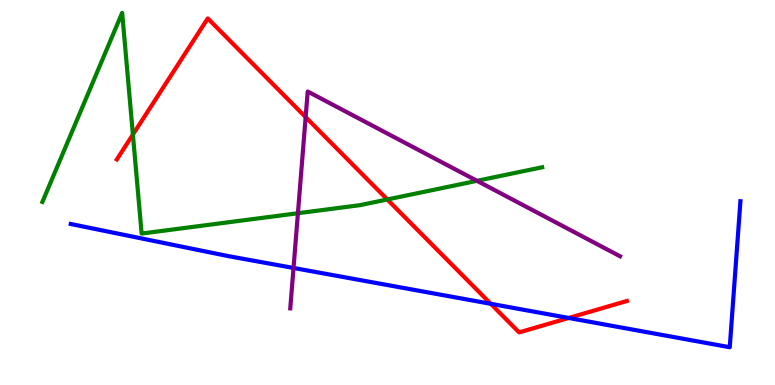[{'lines': ['blue', 'red'], 'intersections': [{'x': 6.33, 'y': 2.11}, {'x': 7.34, 'y': 1.74}]}, {'lines': ['green', 'red'], 'intersections': [{'x': 1.71, 'y': 6.51}, {'x': 5.0, 'y': 4.82}]}, {'lines': ['purple', 'red'], 'intersections': [{'x': 3.94, 'y': 6.96}]}, {'lines': ['blue', 'green'], 'intersections': []}, {'lines': ['blue', 'purple'], 'intersections': [{'x': 3.79, 'y': 3.04}]}, {'lines': ['green', 'purple'], 'intersections': [{'x': 3.84, 'y': 4.46}, {'x': 6.15, 'y': 5.3}]}]